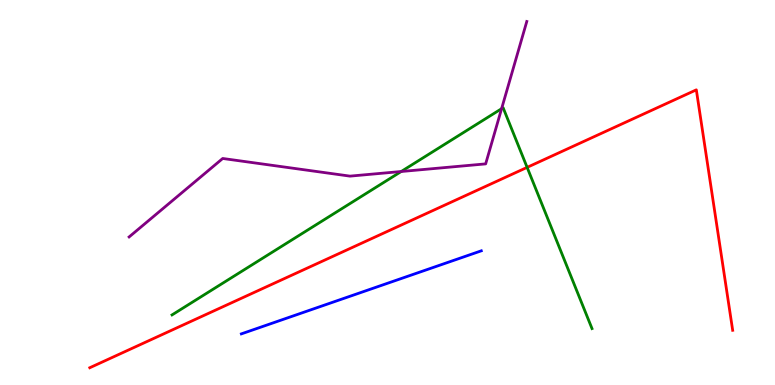[{'lines': ['blue', 'red'], 'intersections': []}, {'lines': ['green', 'red'], 'intersections': [{'x': 6.8, 'y': 5.65}]}, {'lines': ['purple', 'red'], 'intersections': []}, {'lines': ['blue', 'green'], 'intersections': []}, {'lines': ['blue', 'purple'], 'intersections': []}, {'lines': ['green', 'purple'], 'intersections': [{'x': 5.18, 'y': 5.55}, {'x': 6.47, 'y': 7.18}]}]